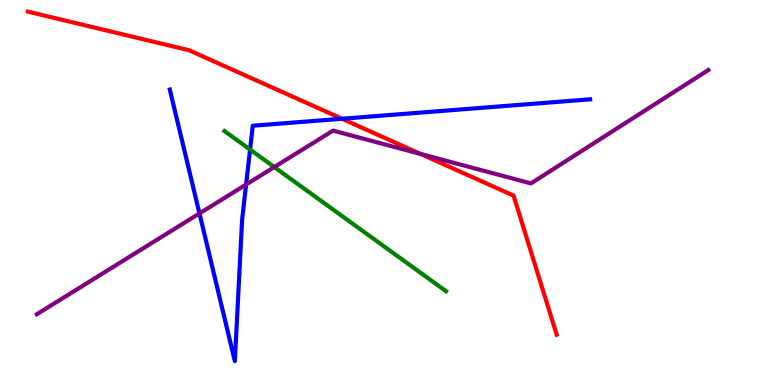[{'lines': ['blue', 'red'], 'intersections': [{'x': 4.41, 'y': 6.92}]}, {'lines': ['green', 'red'], 'intersections': []}, {'lines': ['purple', 'red'], 'intersections': [{'x': 5.43, 'y': 6.0}]}, {'lines': ['blue', 'green'], 'intersections': [{'x': 3.23, 'y': 6.12}]}, {'lines': ['blue', 'purple'], 'intersections': [{'x': 2.57, 'y': 4.46}, {'x': 3.18, 'y': 5.21}]}, {'lines': ['green', 'purple'], 'intersections': [{'x': 3.54, 'y': 5.66}]}]